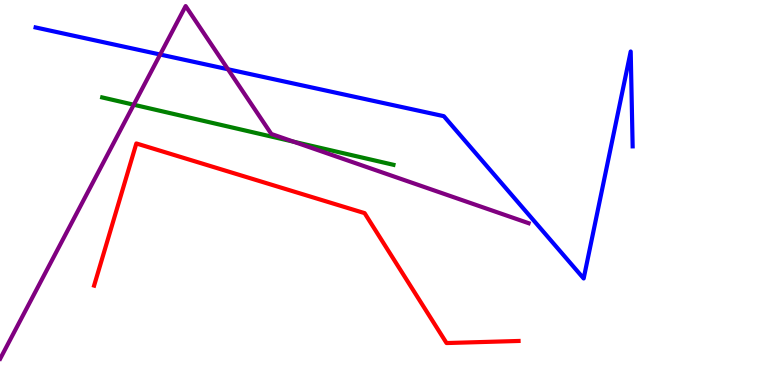[{'lines': ['blue', 'red'], 'intersections': []}, {'lines': ['green', 'red'], 'intersections': []}, {'lines': ['purple', 'red'], 'intersections': []}, {'lines': ['blue', 'green'], 'intersections': []}, {'lines': ['blue', 'purple'], 'intersections': [{'x': 2.07, 'y': 8.58}, {'x': 2.94, 'y': 8.2}]}, {'lines': ['green', 'purple'], 'intersections': [{'x': 1.73, 'y': 7.28}, {'x': 3.79, 'y': 6.32}]}]